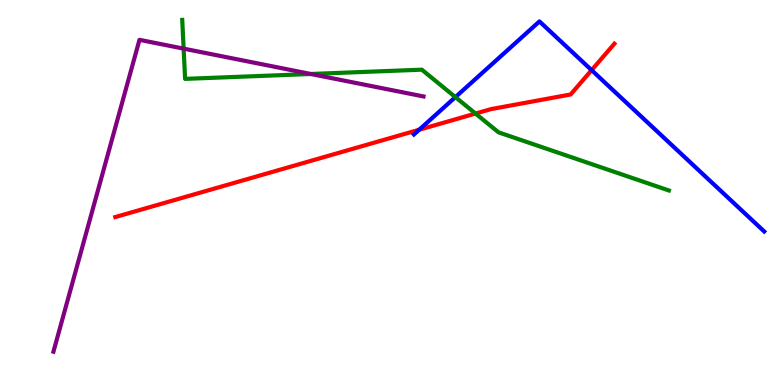[{'lines': ['blue', 'red'], 'intersections': [{'x': 5.41, 'y': 6.63}, {'x': 7.63, 'y': 8.18}]}, {'lines': ['green', 'red'], 'intersections': [{'x': 6.14, 'y': 7.05}]}, {'lines': ['purple', 'red'], 'intersections': []}, {'lines': ['blue', 'green'], 'intersections': [{'x': 5.88, 'y': 7.48}]}, {'lines': ['blue', 'purple'], 'intersections': []}, {'lines': ['green', 'purple'], 'intersections': [{'x': 2.37, 'y': 8.74}, {'x': 4.01, 'y': 8.08}]}]